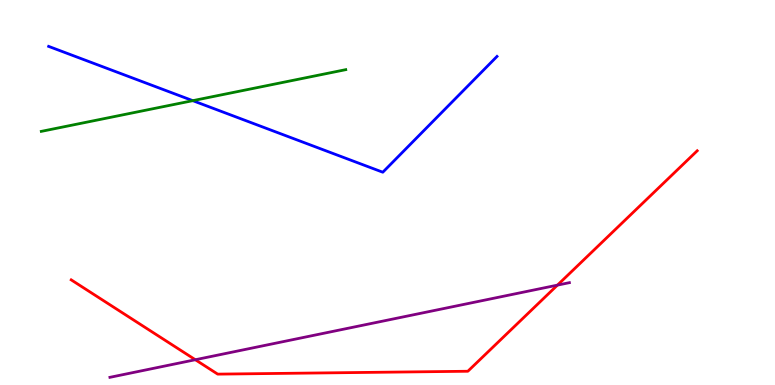[{'lines': ['blue', 'red'], 'intersections': []}, {'lines': ['green', 'red'], 'intersections': []}, {'lines': ['purple', 'red'], 'intersections': [{'x': 2.52, 'y': 0.656}, {'x': 7.19, 'y': 2.59}]}, {'lines': ['blue', 'green'], 'intersections': [{'x': 2.49, 'y': 7.39}]}, {'lines': ['blue', 'purple'], 'intersections': []}, {'lines': ['green', 'purple'], 'intersections': []}]